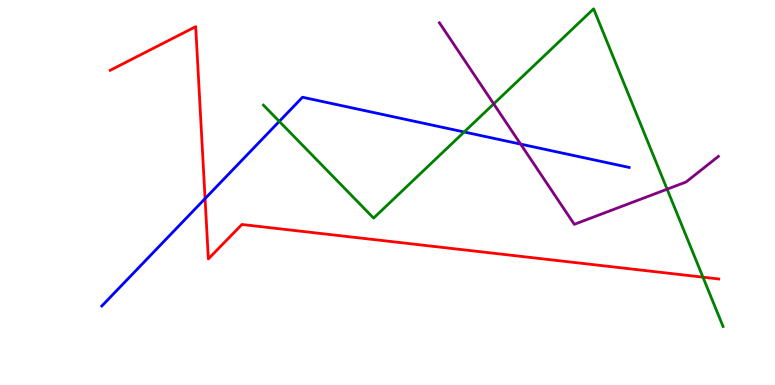[{'lines': ['blue', 'red'], 'intersections': [{'x': 2.65, 'y': 4.84}]}, {'lines': ['green', 'red'], 'intersections': [{'x': 9.07, 'y': 2.8}]}, {'lines': ['purple', 'red'], 'intersections': []}, {'lines': ['blue', 'green'], 'intersections': [{'x': 3.6, 'y': 6.85}, {'x': 5.99, 'y': 6.57}]}, {'lines': ['blue', 'purple'], 'intersections': [{'x': 6.72, 'y': 6.26}]}, {'lines': ['green', 'purple'], 'intersections': [{'x': 6.37, 'y': 7.3}, {'x': 8.61, 'y': 5.09}]}]